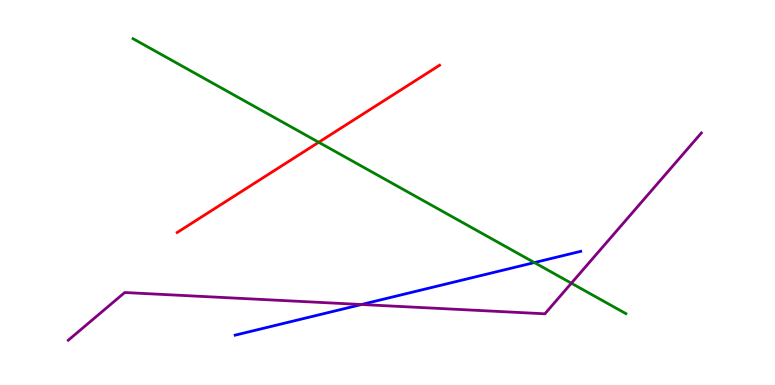[{'lines': ['blue', 'red'], 'intersections': []}, {'lines': ['green', 'red'], 'intersections': [{'x': 4.11, 'y': 6.3}]}, {'lines': ['purple', 'red'], 'intersections': []}, {'lines': ['blue', 'green'], 'intersections': [{'x': 6.9, 'y': 3.18}]}, {'lines': ['blue', 'purple'], 'intersections': [{'x': 4.66, 'y': 2.09}]}, {'lines': ['green', 'purple'], 'intersections': [{'x': 7.37, 'y': 2.64}]}]